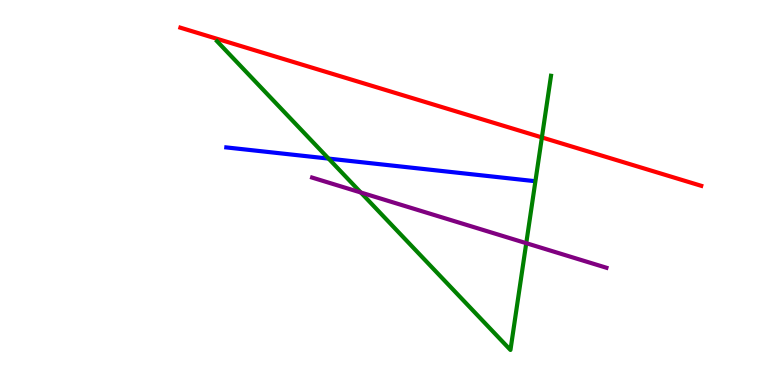[{'lines': ['blue', 'red'], 'intersections': []}, {'lines': ['green', 'red'], 'intersections': [{'x': 6.99, 'y': 6.43}]}, {'lines': ['purple', 'red'], 'intersections': []}, {'lines': ['blue', 'green'], 'intersections': [{'x': 4.24, 'y': 5.88}]}, {'lines': ['blue', 'purple'], 'intersections': []}, {'lines': ['green', 'purple'], 'intersections': [{'x': 4.66, 'y': 5.0}, {'x': 6.79, 'y': 3.68}]}]